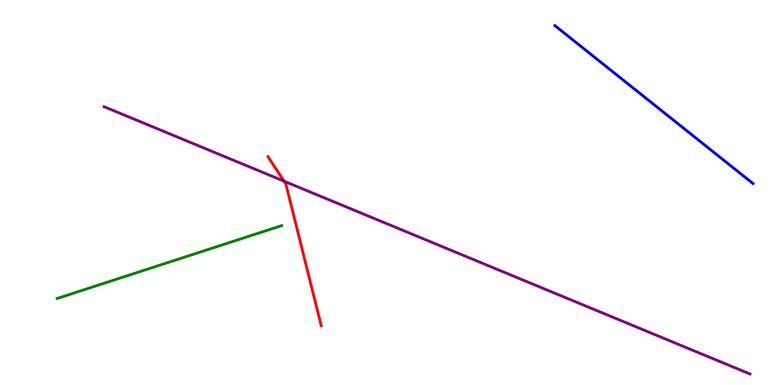[{'lines': ['blue', 'red'], 'intersections': []}, {'lines': ['green', 'red'], 'intersections': []}, {'lines': ['purple', 'red'], 'intersections': [{'x': 3.66, 'y': 5.29}]}, {'lines': ['blue', 'green'], 'intersections': []}, {'lines': ['blue', 'purple'], 'intersections': []}, {'lines': ['green', 'purple'], 'intersections': []}]